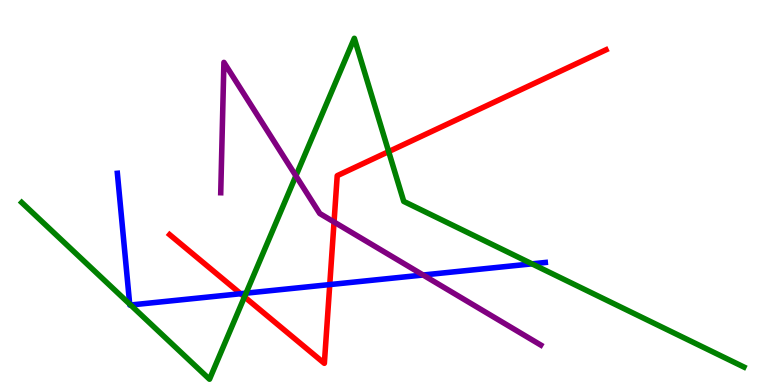[{'lines': ['blue', 'red'], 'intersections': [{'x': 3.11, 'y': 2.37}, {'x': 4.25, 'y': 2.61}]}, {'lines': ['green', 'red'], 'intersections': [{'x': 3.15, 'y': 2.29}, {'x': 5.01, 'y': 6.06}]}, {'lines': ['purple', 'red'], 'intersections': [{'x': 4.31, 'y': 4.23}]}, {'lines': ['blue', 'green'], 'intersections': [{'x': 1.67, 'y': 2.1}, {'x': 1.69, 'y': 2.08}, {'x': 3.17, 'y': 2.39}, {'x': 6.86, 'y': 3.15}]}, {'lines': ['blue', 'purple'], 'intersections': [{'x': 5.46, 'y': 2.86}]}, {'lines': ['green', 'purple'], 'intersections': [{'x': 3.82, 'y': 5.43}]}]